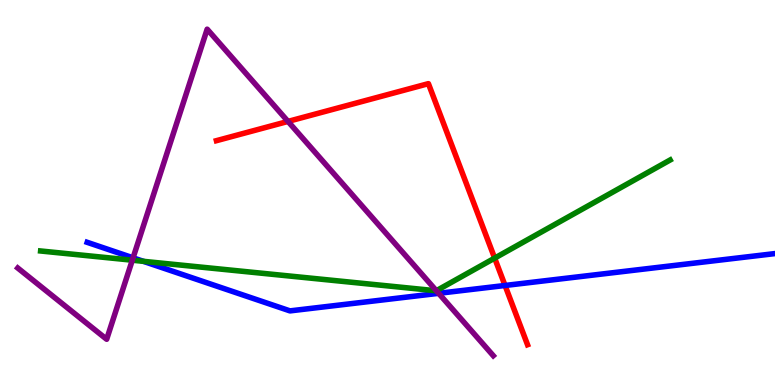[{'lines': ['blue', 'red'], 'intersections': [{'x': 6.52, 'y': 2.59}]}, {'lines': ['green', 'red'], 'intersections': [{'x': 6.38, 'y': 3.3}]}, {'lines': ['purple', 'red'], 'intersections': [{'x': 3.72, 'y': 6.85}]}, {'lines': ['blue', 'green'], 'intersections': [{'x': 1.85, 'y': 3.21}]}, {'lines': ['blue', 'purple'], 'intersections': [{'x': 1.72, 'y': 3.3}, {'x': 5.66, 'y': 2.38}]}, {'lines': ['green', 'purple'], 'intersections': [{'x': 1.71, 'y': 3.24}, {'x': 5.63, 'y': 2.45}]}]